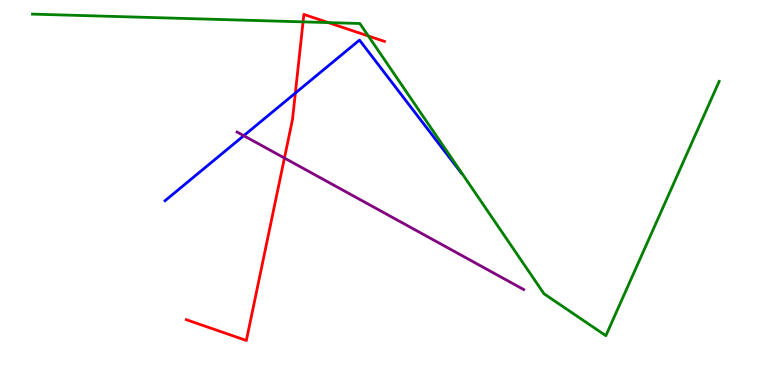[{'lines': ['blue', 'red'], 'intersections': [{'x': 3.81, 'y': 7.58}]}, {'lines': ['green', 'red'], 'intersections': [{'x': 3.91, 'y': 9.43}, {'x': 4.24, 'y': 9.41}, {'x': 4.75, 'y': 9.07}]}, {'lines': ['purple', 'red'], 'intersections': [{'x': 3.67, 'y': 5.9}]}, {'lines': ['blue', 'green'], 'intersections': []}, {'lines': ['blue', 'purple'], 'intersections': [{'x': 3.15, 'y': 6.48}]}, {'lines': ['green', 'purple'], 'intersections': []}]